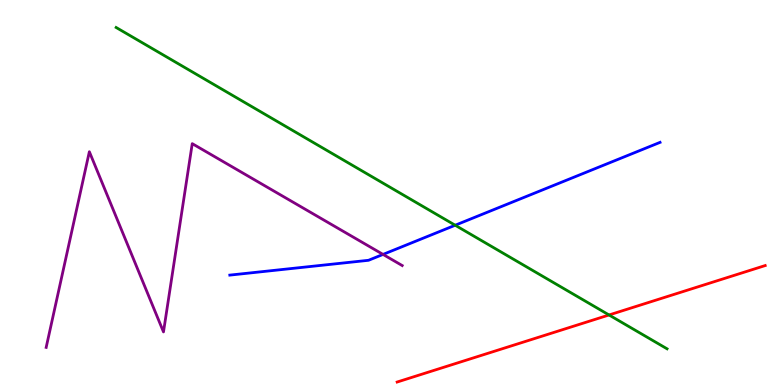[{'lines': ['blue', 'red'], 'intersections': []}, {'lines': ['green', 'red'], 'intersections': [{'x': 7.86, 'y': 1.82}]}, {'lines': ['purple', 'red'], 'intersections': []}, {'lines': ['blue', 'green'], 'intersections': [{'x': 5.87, 'y': 4.15}]}, {'lines': ['blue', 'purple'], 'intersections': [{'x': 4.94, 'y': 3.39}]}, {'lines': ['green', 'purple'], 'intersections': []}]